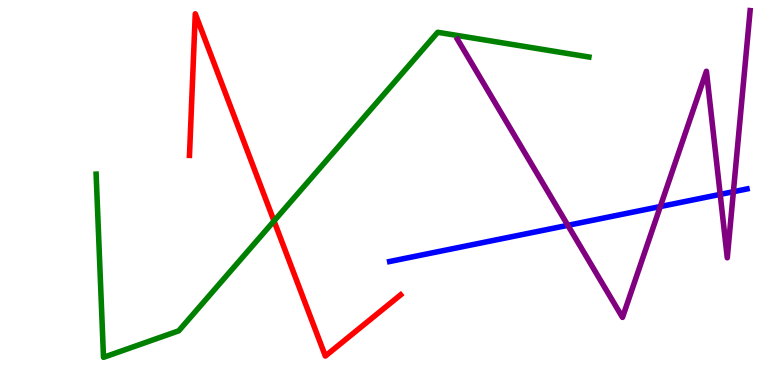[{'lines': ['blue', 'red'], 'intersections': []}, {'lines': ['green', 'red'], 'intersections': [{'x': 3.54, 'y': 4.26}]}, {'lines': ['purple', 'red'], 'intersections': []}, {'lines': ['blue', 'green'], 'intersections': []}, {'lines': ['blue', 'purple'], 'intersections': [{'x': 7.33, 'y': 4.15}, {'x': 8.52, 'y': 4.64}, {'x': 9.29, 'y': 4.95}, {'x': 9.46, 'y': 5.02}]}, {'lines': ['green', 'purple'], 'intersections': []}]